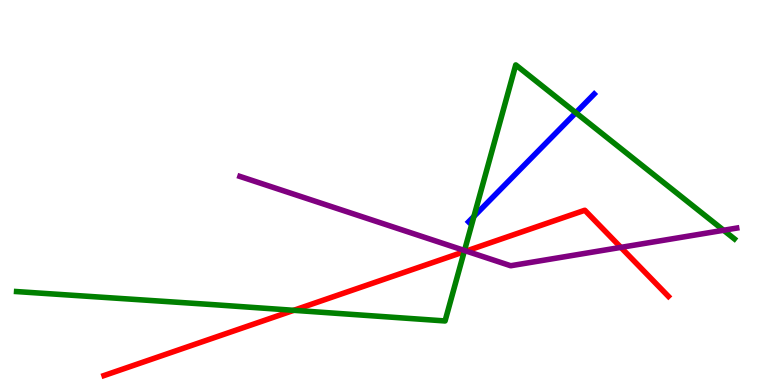[{'lines': ['blue', 'red'], 'intersections': []}, {'lines': ['green', 'red'], 'intersections': [{'x': 3.79, 'y': 1.94}, {'x': 5.99, 'y': 3.46}]}, {'lines': ['purple', 'red'], 'intersections': [{'x': 6.01, 'y': 3.48}, {'x': 8.01, 'y': 3.57}]}, {'lines': ['blue', 'green'], 'intersections': [{'x': 6.12, 'y': 4.38}, {'x': 7.43, 'y': 7.07}]}, {'lines': ['blue', 'purple'], 'intersections': []}, {'lines': ['green', 'purple'], 'intersections': [{'x': 5.99, 'y': 3.49}, {'x': 9.34, 'y': 4.02}]}]